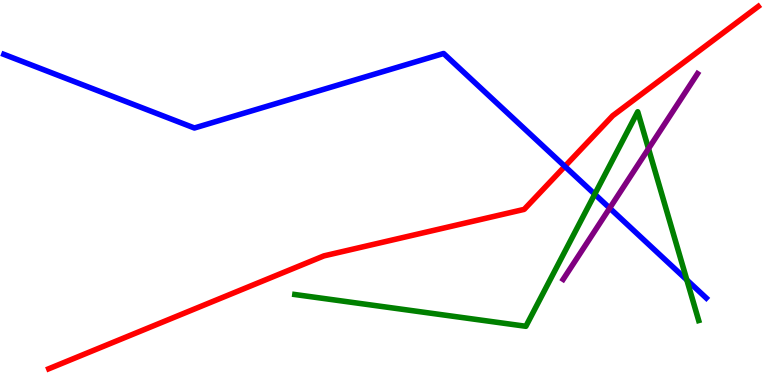[{'lines': ['blue', 'red'], 'intersections': [{'x': 7.29, 'y': 5.68}]}, {'lines': ['green', 'red'], 'intersections': []}, {'lines': ['purple', 'red'], 'intersections': []}, {'lines': ['blue', 'green'], 'intersections': [{'x': 7.67, 'y': 4.96}, {'x': 8.86, 'y': 2.73}]}, {'lines': ['blue', 'purple'], 'intersections': [{'x': 7.87, 'y': 4.59}]}, {'lines': ['green', 'purple'], 'intersections': [{'x': 8.37, 'y': 6.14}]}]